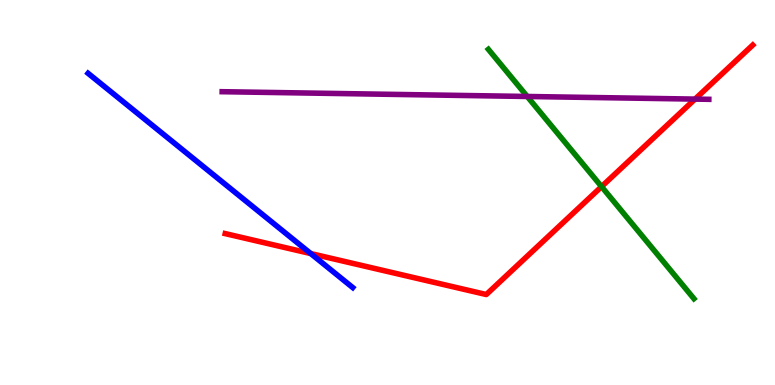[{'lines': ['blue', 'red'], 'intersections': [{'x': 4.01, 'y': 3.41}]}, {'lines': ['green', 'red'], 'intersections': [{'x': 7.76, 'y': 5.15}]}, {'lines': ['purple', 'red'], 'intersections': [{'x': 8.97, 'y': 7.43}]}, {'lines': ['blue', 'green'], 'intersections': []}, {'lines': ['blue', 'purple'], 'intersections': []}, {'lines': ['green', 'purple'], 'intersections': [{'x': 6.8, 'y': 7.49}]}]